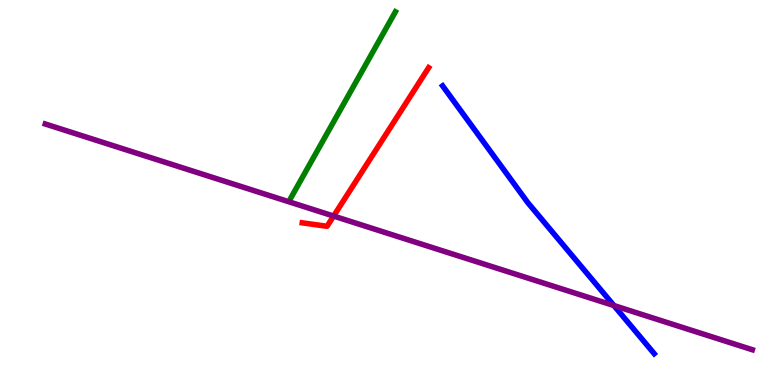[{'lines': ['blue', 'red'], 'intersections': []}, {'lines': ['green', 'red'], 'intersections': []}, {'lines': ['purple', 'red'], 'intersections': [{'x': 4.3, 'y': 4.39}]}, {'lines': ['blue', 'green'], 'intersections': []}, {'lines': ['blue', 'purple'], 'intersections': [{'x': 7.92, 'y': 2.06}]}, {'lines': ['green', 'purple'], 'intersections': []}]